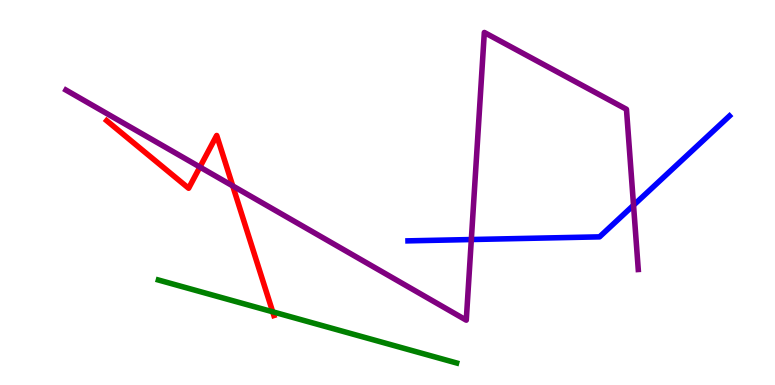[{'lines': ['blue', 'red'], 'intersections': []}, {'lines': ['green', 'red'], 'intersections': [{'x': 3.52, 'y': 1.9}]}, {'lines': ['purple', 'red'], 'intersections': [{'x': 2.58, 'y': 5.66}, {'x': 3.0, 'y': 5.17}]}, {'lines': ['blue', 'green'], 'intersections': []}, {'lines': ['blue', 'purple'], 'intersections': [{'x': 6.08, 'y': 3.78}, {'x': 8.17, 'y': 4.67}]}, {'lines': ['green', 'purple'], 'intersections': []}]